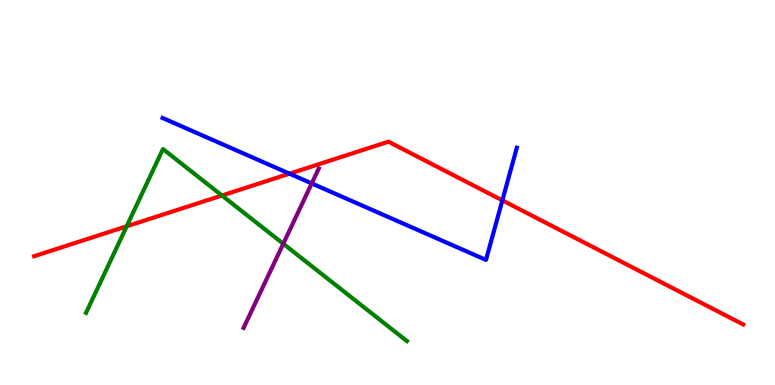[{'lines': ['blue', 'red'], 'intersections': [{'x': 3.74, 'y': 5.49}, {'x': 6.48, 'y': 4.8}]}, {'lines': ['green', 'red'], 'intersections': [{'x': 1.63, 'y': 4.12}, {'x': 2.86, 'y': 4.92}]}, {'lines': ['purple', 'red'], 'intersections': []}, {'lines': ['blue', 'green'], 'intersections': []}, {'lines': ['blue', 'purple'], 'intersections': [{'x': 4.02, 'y': 5.24}]}, {'lines': ['green', 'purple'], 'intersections': [{'x': 3.66, 'y': 3.67}]}]